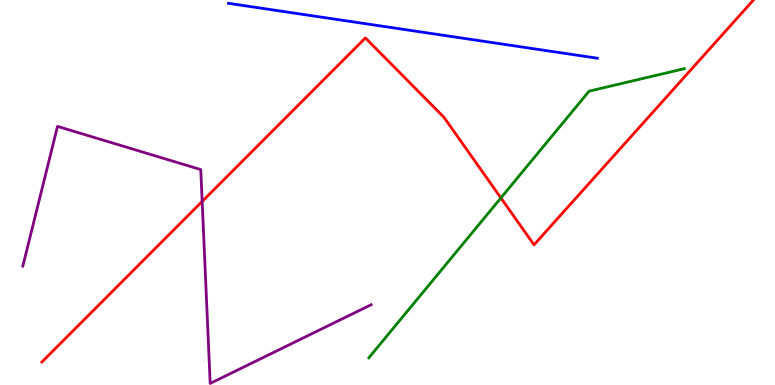[{'lines': ['blue', 'red'], 'intersections': []}, {'lines': ['green', 'red'], 'intersections': [{'x': 6.46, 'y': 4.86}]}, {'lines': ['purple', 'red'], 'intersections': [{'x': 2.61, 'y': 4.77}]}, {'lines': ['blue', 'green'], 'intersections': []}, {'lines': ['blue', 'purple'], 'intersections': []}, {'lines': ['green', 'purple'], 'intersections': []}]